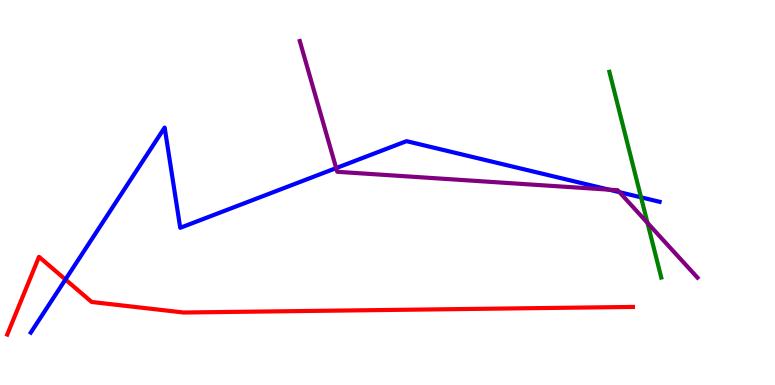[{'lines': ['blue', 'red'], 'intersections': [{'x': 0.844, 'y': 2.74}]}, {'lines': ['green', 'red'], 'intersections': []}, {'lines': ['purple', 'red'], 'intersections': []}, {'lines': ['blue', 'green'], 'intersections': [{'x': 8.27, 'y': 4.87}]}, {'lines': ['blue', 'purple'], 'intersections': [{'x': 4.34, 'y': 5.63}, {'x': 7.86, 'y': 5.07}, {'x': 7.99, 'y': 5.01}]}, {'lines': ['green', 'purple'], 'intersections': [{'x': 8.35, 'y': 4.21}]}]